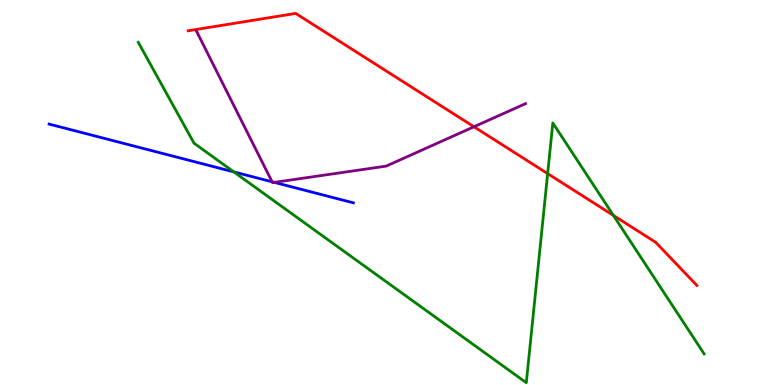[{'lines': ['blue', 'red'], 'intersections': []}, {'lines': ['green', 'red'], 'intersections': [{'x': 7.07, 'y': 5.49}, {'x': 7.91, 'y': 4.41}]}, {'lines': ['purple', 'red'], 'intersections': [{'x': 6.12, 'y': 6.71}]}, {'lines': ['blue', 'green'], 'intersections': [{'x': 3.02, 'y': 5.54}]}, {'lines': ['blue', 'purple'], 'intersections': [{'x': 3.51, 'y': 5.28}, {'x': 3.54, 'y': 5.26}]}, {'lines': ['green', 'purple'], 'intersections': []}]